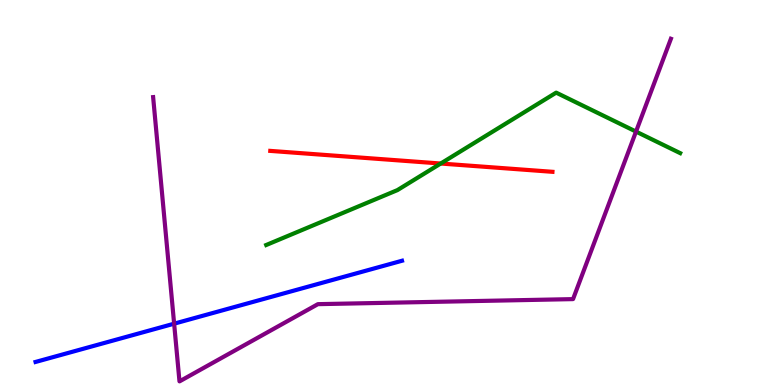[{'lines': ['blue', 'red'], 'intersections': []}, {'lines': ['green', 'red'], 'intersections': [{'x': 5.69, 'y': 5.75}]}, {'lines': ['purple', 'red'], 'intersections': []}, {'lines': ['blue', 'green'], 'intersections': []}, {'lines': ['blue', 'purple'], 'intersections': [{'x': 2.25, 'y': 1.59}]}, {'lines': ['green', 'purple'], 'intersections': [{'x': 8.21, 'y': 6.58}]}]